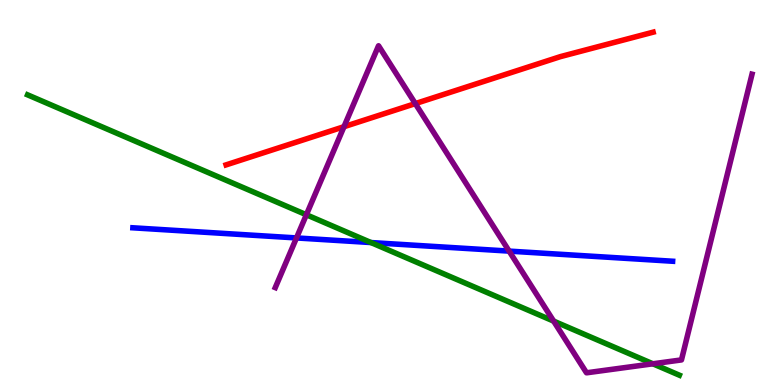[{'lines': ['blue', 'red'], 'intersections': []}, {'lines': ['green', 'red'], 'intersections': []}, {'lines': ['purple', 'red'], 'intersections': [{'x': 4.44, 'y': 6.71}, {'x': 5.36, 'y': 7.31}]}, {'lines': ['blue', 'green'], 'intersections': [{'x': 4.79, 'y': 3.7}]}, {'lines': ['blue', 'purple'], 'intersections': [{'x': 3.83, 'y': 3.82}, {'x': 6.57, 'y': 3.48}]}, {'lines': ['green', 'purple'], 'intersections': [{'x': 3.95, 'y': 4.42}, {'x': 7.14, 'y': 1.66}, {'x': 8.42, 'y': 0.551}]}]